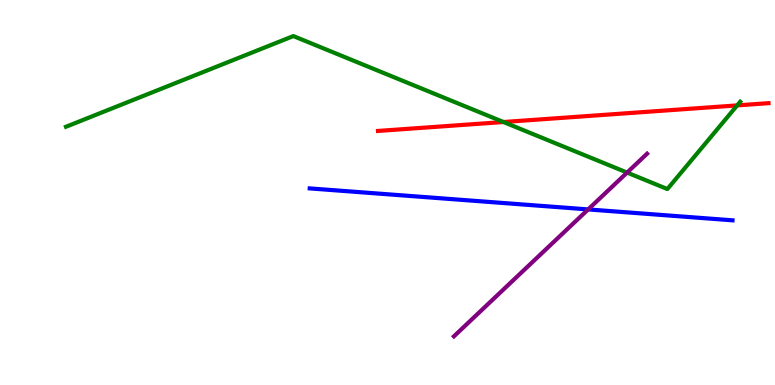[{'lines': ['blue', 'red'], 'intersections': []}, {'lines': ['green', 'red'], 'intersections': [{'x': 6.5, 'y': 6.83}, {'x': 9.51, 'y': 7.26}]}, {'lines': ['purple', 'red'], 'intersections': []}, {'lines': ['blue', 'green'], 'intersections': []}, {'lines': ['blue', 'purple'], 'intersections': [{'x': 7.59, 'y': 4.56}]}, {'lines': ['green', 'purple'], 'intersections': [{'x': 8.09, 'y': 5.52}]}]